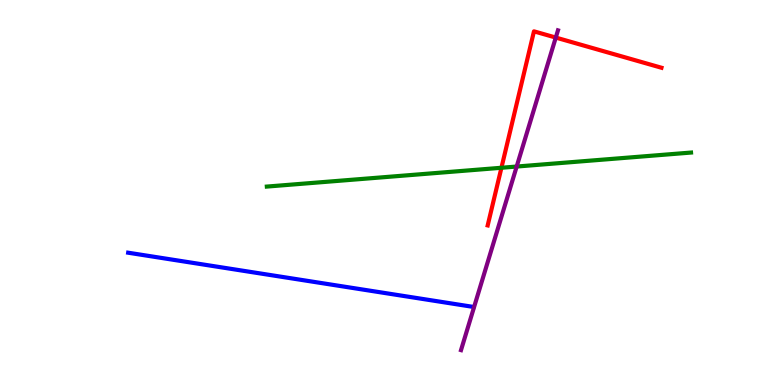[{'lines': ['blue', 'red'], 'intersections': []}, {'lines': ['green', 'red'], 'intersections': [{'x': 6.47, 'y': 5.64}]}, {'lines': ['purple', 'red'], 'intersections': [{'x': 7.17, 'y': 9.02}]}, {'lines': ['blue', 'green'], 'intersections': []}, {'lines': ['blue', 'purple'], 'intersections': []}, {'lines': ['green', 'purple'], 'intersections': [{'x': 6.67, 'y': 5.67}]}]